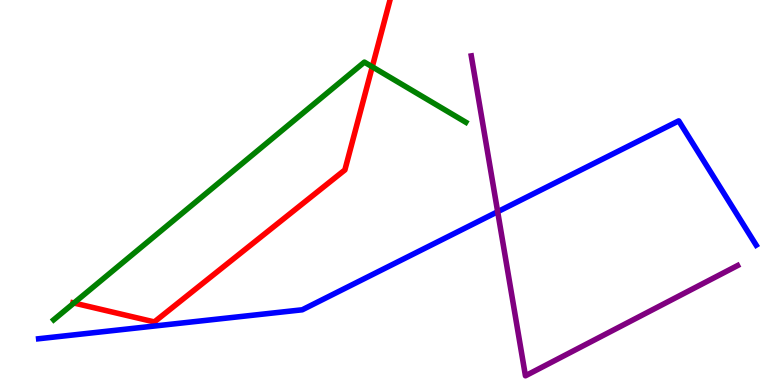[{'lines': ['blue', 'red'], 'intersections': []}, {'lines': ['green', 'red'], 'intersections': [{'x': 0.954, 'y': 2.13}, {'x': 4.8, 'y': 8.26}]}, {'lines': ['purple', 'red'], 'intersections': []}, {'lines': ['blue', 'green'], 'intersections': []}, {'lines': ['blue', 'purple'], 'intersections': [{'x': 6.42, 'y': 4.5}]}, {'lines': ['green', 'purple'], 'intersections': []}]